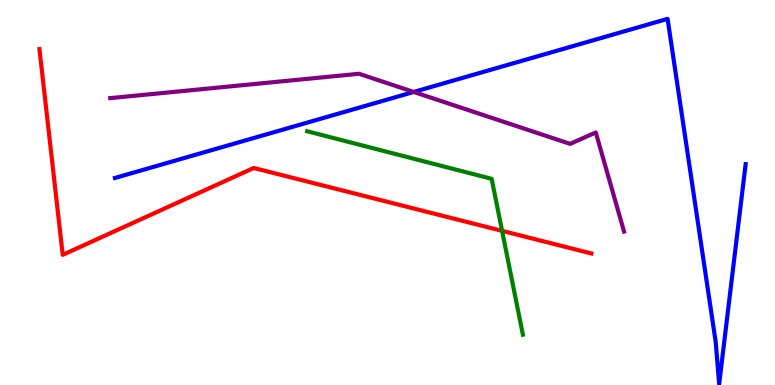[{'lines': ['blue', 'red'], 'intersections': []}, {'lines': ['green', 'red'], 'intersections': [{'x': 6.48, 'y': 4.0}]}, {'lines': ['purple', 'red'], 'intersections': []}, {'lines': ['blue', 'green'], 'intersections': []}, {'lines': ['blue', 'purple'], 'intersections': [{'x': 5.34, 'y': 7.61}]}, {'lines': ['green', 'purple'], 'intersections': []}]